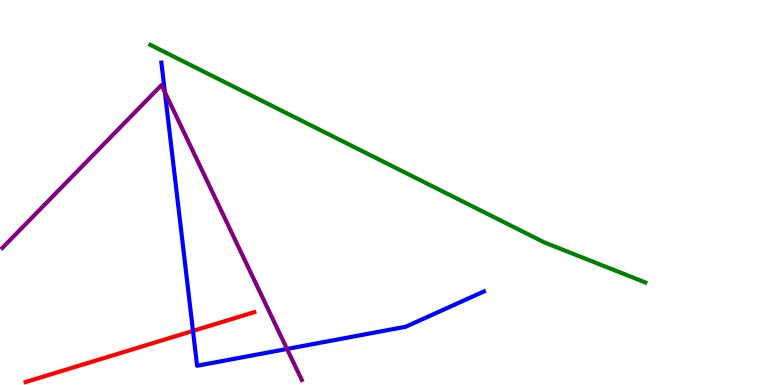[{'lines': ['blue', 'red'], 'intersections': [{'x': 2.49, 'y': 1.41}]}, {'lines': ['green', 'red'], 'intersections': []}, {'lines': ['purple', 'red'], 'intersections': []}, {'lines': ['blue', 'green'], 'intersections': []}, {'lines': ['blue', 'purple'], 'intersections': [{'x': 2.13, 'y': 7.61}, {'x': 3.7, 'y': 0.936}]}, {'lines': ['green', 'purple'], 'intersections': []}]